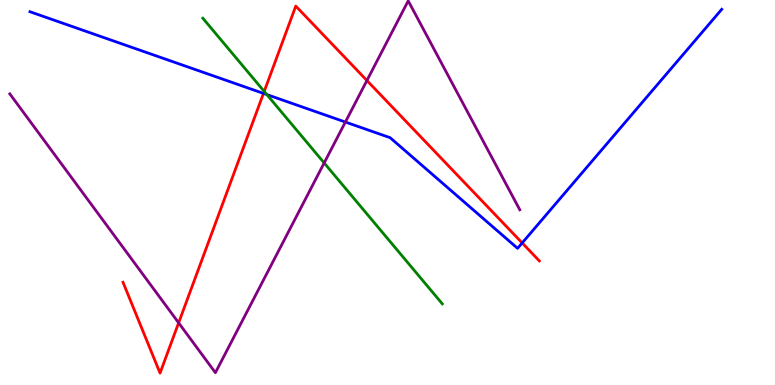[{'lines': ['blue', 'red'], 'intersections': [{'x': 3.4, 'y': 7.57}, {'x': 6.74, 'y': 3.69}]}, {'lines': ['green', 'red'], 'intersections': [{'x': 3.41, 'y': 7.63}]}, {'lines': ['purple', 'red'], 'intersections': [{'x': 2.3, 'y': 1.61}, {'x': 4.73, 'y': 7.91}]}, {'lines': ['blue', 'green'], 'intersections': [{'x': 3.44, 'y': 7.54}]}, {'lines': ['blue', 'purple'], 'intersections': [{'x': 4.46, 'y': 6.83}]}, {'lines': ['green', 'purple'], 'intersections': [{'x': 4.18, 'y': 5.77}]}]